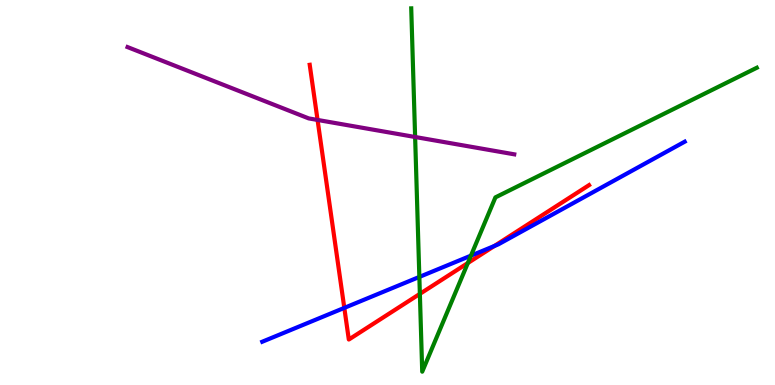[{'lines': ['blue', 'red'], 'intersections': [{'x': 4.44, 'y': 2.0}, {'x': 6.38, 'y': 3.61}]}, {'lines': ['green', 'red'], 'intersections': [{'x': 5.42, 'y': 2.37}, {'x': 6.04, 'y': 3.17}]}, {'lines': ['purple', 'red'], 'intersections': [{'x': 4.1, 'y': 6.88}]}, {'lines': ['blue', 'green'], 'intersections': [{'x': 5.41, 'y': 2.81}, {'x': 6.08, 'y': 3.36}]}, {'lines': ['blue', 'purple'], 'intersections': []}, {'lines': ['green', 'purple'], 'intersections': [{'x': 5.36, 'y': 6.44}]}]